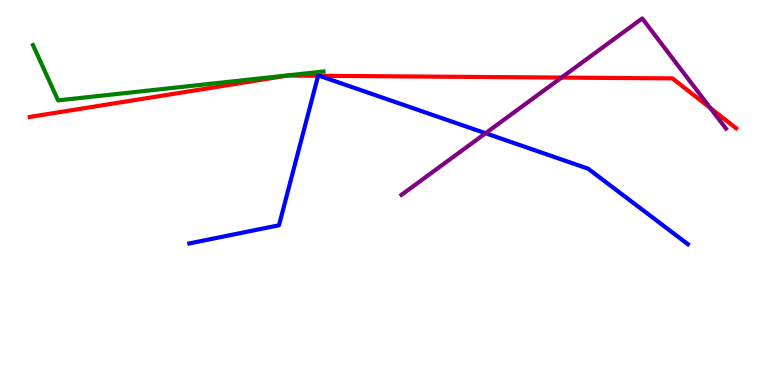[{'lines': ['blue', 'red'], 'intersections': [{'x': 4.1, 'y': 8.03}, {'x': 4.12, 'y': 8.03}]}, {'lines': ['green', 'red'], 'intersections': []}, {'lines': ['purple', 'red'], 'intersections': [{'x': 7.25, 'y': 7.99}, {'x': 9.17, 'y': 7.19}]}, {'lines': ['blue', 'green'], 'intersections': []}, {'lines': ['blue', 'purple'], 'intersections': [{'x': 6.27, 'y': 6.54}]}, {'lines': ['green', 'purple'], 'intersections': []}]